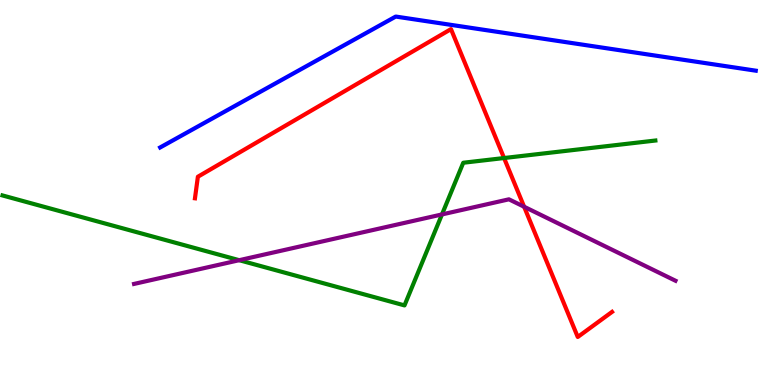[{'lines': ['blue', 'red'], 'intersections': []}, {'lines': ['green', 'red'], 'intersections': [{'x': 6.5, 'y': 5.9}]}, {'lines': ['purple', 'red'], 'intersections': [{'x': 6.76, 'y': 4.63}]}, {'lines': ['blue', 'green'], 'intersections': []}, {'lines': ['blue', 'purple'], 'intersections': []}, {'lines': ['green', 'purple'], 'intersections': [{'x': 3.09, 'y': 3.24}, {'x': 5.7, 'y': 4.43}]}]